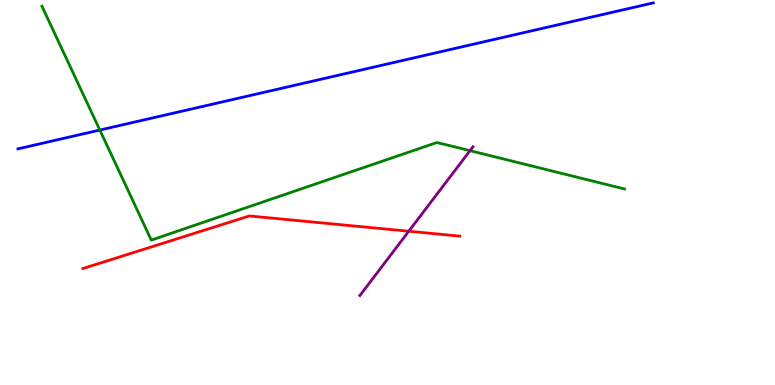[{'lines': ['blue', 'red'], 'intersections': []}, {'lines': ['green', 'red'], 'intersections': []}, {'lines': ['purple', 'red'], 'intersections': [{'x': 5.27, 'y': 3.99}]}, {'lines': ['blue', 'green'], 'intersections': [{'x': 1.29, 'y': 6.62}]}, {'lines': ['blue', 'purple'], 'intersections': []}, {'lines': ['green', 'purple'], 'intersections': [{'x': 6.06, 'y': 6.09}]}]